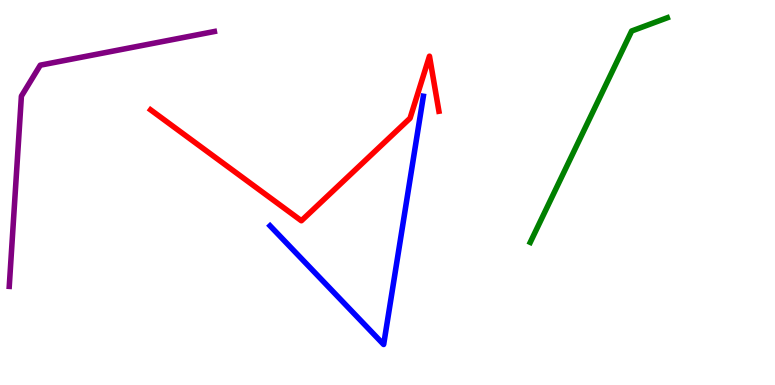[{'lines': ['blue', 'red'], 'intersections': []}, {'lines': ['green', 'red'], 'intersections': []}, {'lines': ['purple', 'red'], 'intersections': []}, {'lines': ['blue', 'green'], 'intersections': []}, {'lines': ['blue', 'purple'], 'intersections': []}, {'lines': ['green', 'purple'], 'intersections': []}]